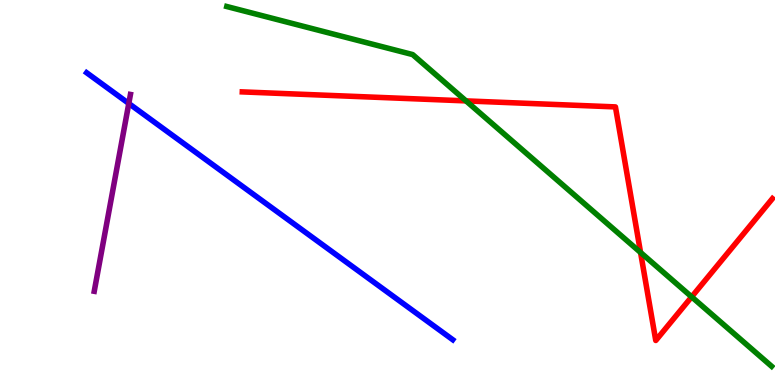[{'lines': ['blue', 'red'], 'intersections': []}, {'lines': ['green', 'red'], 'intersections': [{'x': 6.01, 'y': 7.38}, {'x': 8.27, 'y': 3.44}, {'x': 8.92, 'y': 2.29}]}, {'lines': ['purple', 'red'], 'intersections': []}, {'lines': ['blue', 'green'], 'intersections': []}, {'lines': ['blue', 'purple'], 'intersections': [{'x': 1.66, 'y': 7.31}]}, {'lines': ['green', 'purple'], 'intersections': []}]